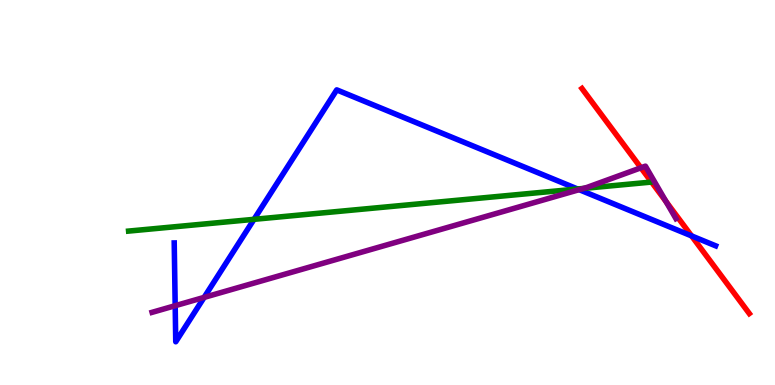[{'lines': ['blue', 'red'], 'intersections': [{'x': 8.92, 'y': 3.87}]}, {'lines': ['green', 'red'], 'intersections': []}, {'lines': ['purple', 'red'], 'intersections': [{'x': 8.27, 'y': 5.64}, {'x': 8.59, 'y': 4.77}]}, {'lines': ['blue', 'green'], 'intersections': [{'x': 3.28, 'y': 4.3}, {'x': 7.45, 'y': 5.09}]}, {'lines': ['blue', 'purple'], 'intersections': [{'x': 2.26, 'y': 2.06}, {'x': 2.63, 'y': 2.28}, {'x': 7.47, 'y': 5.07}]}, {'lines': ['green', 'purple'], 'intersections': [{'x': 7.53, 'y': 5.11}]}]